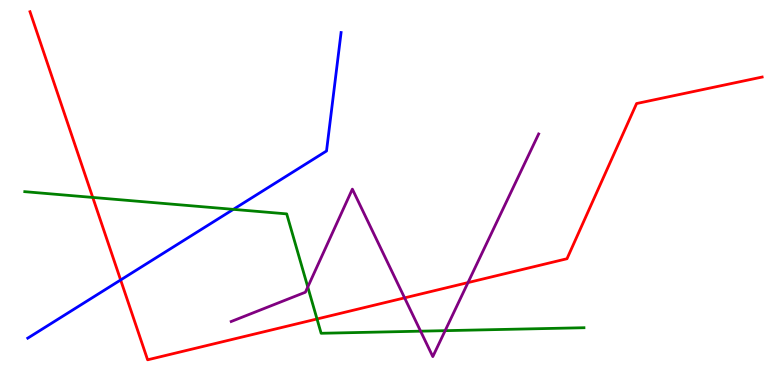[{'lines': ['blue', 'red'], 'intersections': [{'x': 1.56, 'y': 2.73}]}, {'lines': ['green', 'red'], 'intersections': [{'x': 1.2, 'y': 4.87}, {'x': 4.09, 'y': 1.71}]}, {'lines': ['purple', 'red'], 'intersections': [{'x': 5.22, 'y': 2.26}, {'x': 6.04, 'y': 2.66}]}, {'lines': ['blue', 'green'], 'intersections': [{'x': 3.01, 'y': 4.56}]}, {'lines': ['blue', 'purple'], 'intersections': []}, {'lines': ['green', 'purple'], 'intersections': [{'x': 3.97, 'y': 2.55}, {'x': 5.43, 'y': 1.4}, {'x': 5.74, 'y': 1.41}]}]